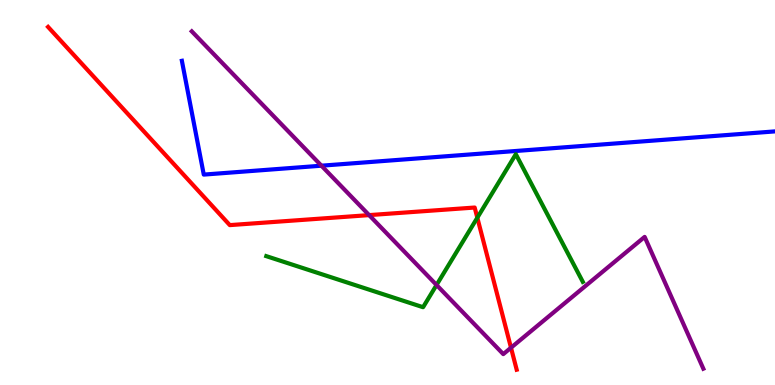[{'lines': ['blue', 'red'], 'intersections': []}, {'lines': ['green', 'red'], 'intersections': [{'x': 6.16, 'y': 4.34}]}, {'lines': ['purple', 'red'], 'intersections': [{'x': 4.76, 'y': 4.41}, {'x': 6.59, 'y': 0.968}]}, {'lines': ['blue', 'green'], 'intersections': []}, {'lines': ['blue', 'purple'], 'intersections': [{'x': 4.15, 'y': 5.7}]}, {'lines': ['green', 'purple'], 'intersections': [{'x': 5.63, 'y': 2.6}]}]